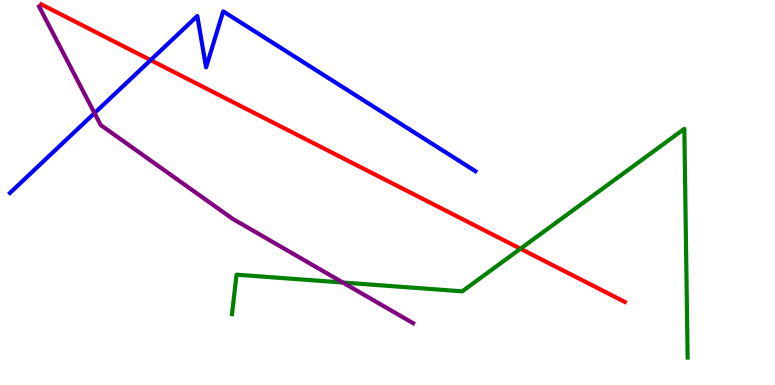[{'lines': ['blue', 'red'], 'intersections': [{'x': 1.94, 'y': 8.44}]}, {'lines': ['green', 'red'], 'intersections': [{'x': 6.72, 'y': 3.54}]}, {'lines': ['purple', 'red'], 'intersections': []}, {'lines': ['blue', 'green'], 'intersections': []}, {'lines': ['blue', 'purple'], 'intersections': [{'x': 1.22, 'y': 7.06}]}, {'lines': ['green', 'purple'], 'intersections': [{'x': 4.42, 'y': 2.66}]}]